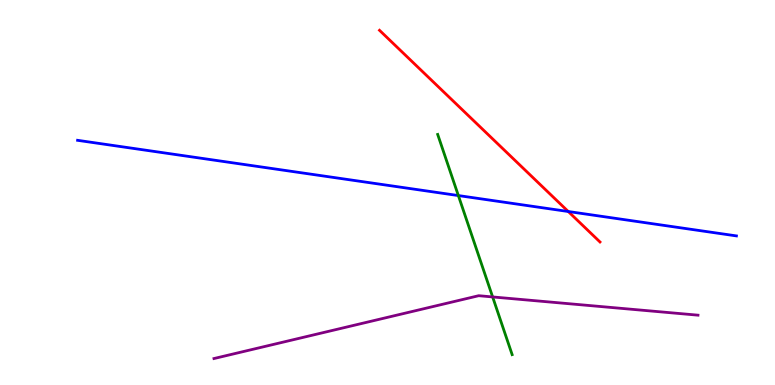[{'lines': ['blue', 'red'], 'intersections': [{'x': 7.33, 'y': 4.51}]}, {'lines': ['green', 'red'], 'intersections': []}, {'lines': ['purple', 'red'], 'intersections': []}, {'lines': ['blue', 'green'], 'intersections': [{'x': 5.91, 'y': 4.92}]}, {'lines': ['blue', 'purple'], 'intersections': []}, {'lines': ['green', 'purple'], 'intersections': [{'x': 6.36, 'y': 2.29}]}]